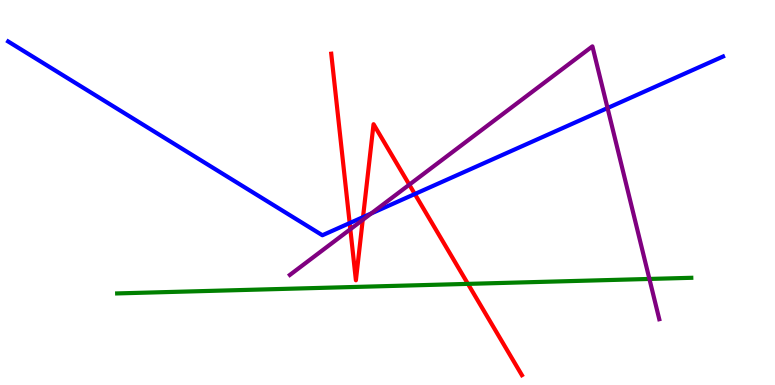[{'lines': ['blue', 'red'], 'intersections': [{'x': 4.51, 'y': 4.21}, {'x': 4.68, 'y': 4.36}, {'x': 5.35, 'y': 4.96}]}, {'lines': ['green', 'red'], 'intersections': [{'x': 6.04, 'y': 2.63}]}, {'lines': ['purple', 'red'], 'intersections': [{'x': 4.52, 'y': 4.05}, {'x': 4.68, 'y': 4.29}, {'x': 5.28, 'y': 5.2}]}, {'lines': ['blue', 'green'], 'intersections': []}, {'lines': ['blue', 'purple'], 'intersections': [{'x': 4.79, 'y': 4.45}, {'x': 7.84, 'y': 7.19}]}, {'lines': ['green', 'purple'], 'intersections': [{'x': 8.38, 'y': 2.75}]}]